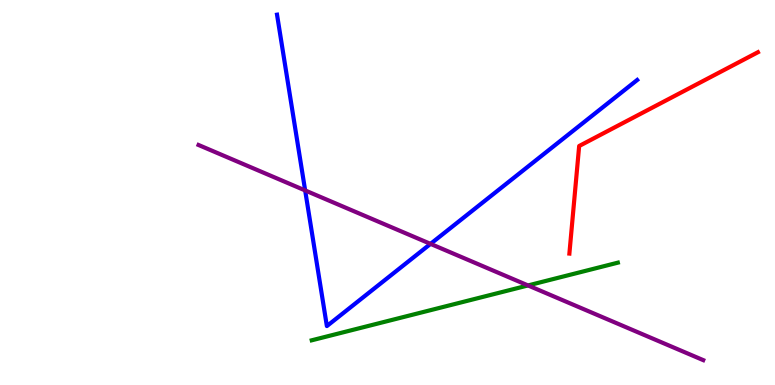[{'lines': ['blue', 'red'], 'intersections': []}, {'lines': ['green', 'red'], 'intersections': []}, {'lines': ['purple', 'red'], 'intersections': []}, {'lines': ['blue', 'green'], 'intersections': []}, {'lines': ['blue', 'purple'], 'intersections': [{'x': 3.94, 'y': 5.05}, {'x': 5.56, 'y': 3.67}]}, {'lines': ['green', 'purple'], 'intersections': [{'x': 6.81, 'y': 2.59}]}]